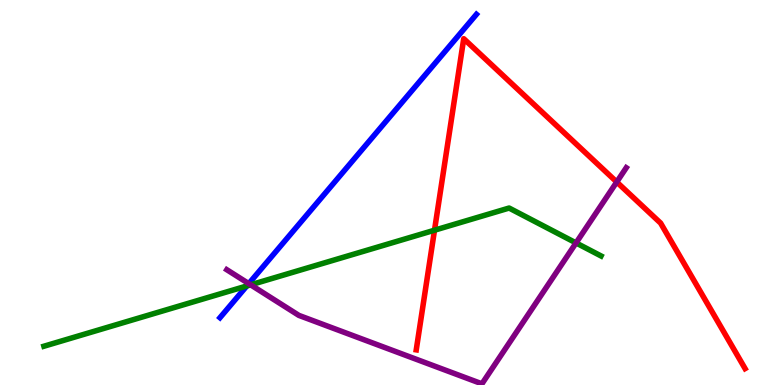[{'lines': ['blue', 'red'], 'intersections': []}, {'lines': ['green', 'red'], 'intersections': [{'x': 5.61, 'y': 4.02}]}, {'lines': ['purple', 'red'], 'intersections': [{'x': 7.96, 'y': 5.27}]}, {'lines': ['blue', 'green'], 'intersections': [{'x': 3.18, 'y': 2.57}]}, {'lines': ['blue', 'purple'], 'intersections': [{'x': 3.21, 'y': 2.63}]}, {'lines': ['green', 'purple'], 'intersections': [{'x': 3.23, 'y': 2.6}, {'x': 7.43, 'y': 3.69}]}]